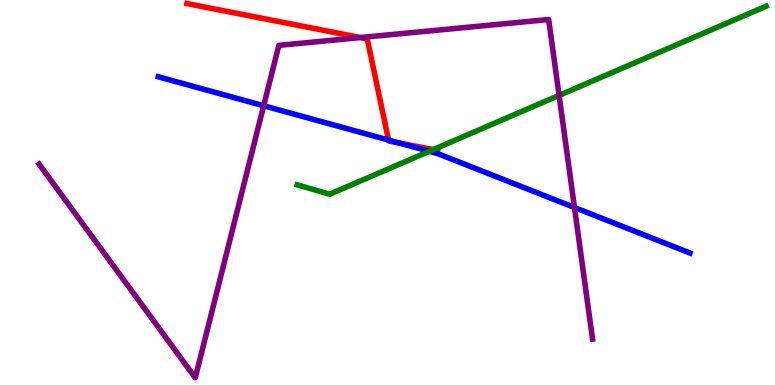[{'lines': ['blue', 'red'], 'intersections': [{'x': 5.01, 'y': 6.36}, {'x': 5.16, 'y': 6.28}]}, {'lines': ['green', 'red'], 'intersections': [{'x': 5.59, 'y': 6.11}]}, {'lines': ['purple', 'red'], 'intersections': [{'x': 4.65, 'y': 9.02}]}, {'lines': ['blue', 'green'], 'intersections': [{'x': 5.54, 'y': 6.07}]}, {'lines': ['blue', 'purple'], 'intersections': [{'x': 3.4, 'y': 7.25}, {'x': 7.41, 'y': 4.61}]}, {'lines': ['green', 'purple'], 'intersections': [{'x': 7.21, 'y': 7.52}]}]